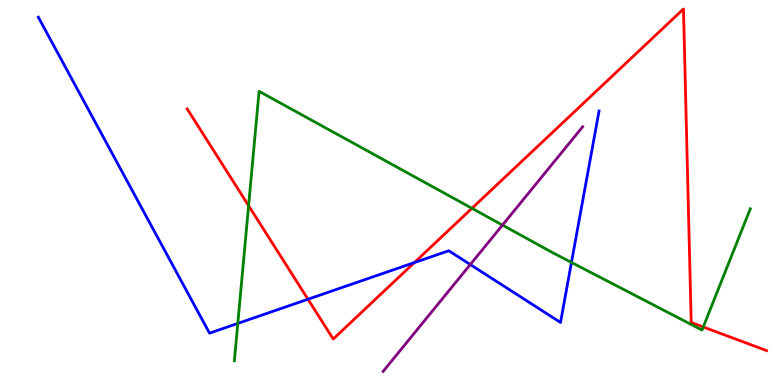[{'lines': ['blue', 'red'], 'intersections': [{'x': 3.97, 'y': 2.23}, {'x': 5.35, 'y': 3.18}]}, {'lines': ['green', 'red'], 'intersections': [{'x': 3.21, 'y': 4.66}, {'x': 6.09, 'y': 4.59}, {'x': 9.07, 'y': 1.51}]}, {'lines': ['purple', 'red'], 'intersections': []}, {'lines': ['blue', 'green'], 'intersections': [{'x': 3.07, 'y': 1.6}, {'x': 7.37, 'y': 3.18}]}, {'lines': ['blue', 'purple'], 'intersections': [{'x': 6.07, 'y': 3.13}]}, {'lines': ['green', 'purple'], 'intersections': [{'x': 6.48, 'y': 4.15}]}]